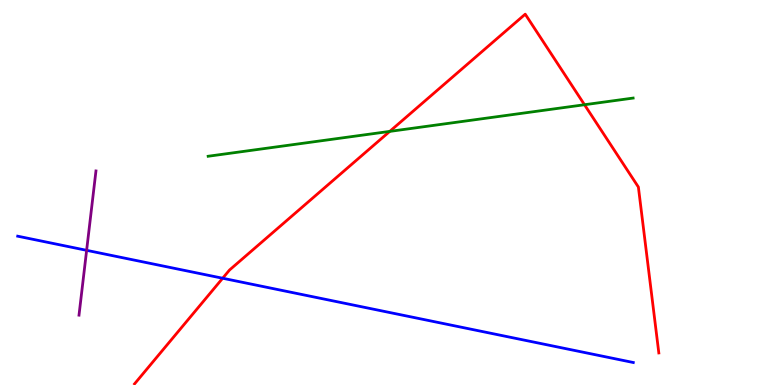[{'lines': ['blue', 'red'], 'intersections': [{'x': 2.87, 'y': 2.77}]}, {'lines': ['green', 'red'], 'intersections': [{'x': 5.03, 'y': 6.59}, {'x': 7.54, 'y': 7.28}]}, {'lines': ['purple', 'red'], 'intersections': []}, {'lines': ['blue', 'green'], 'intersections': []}, {'lines': ['blue', 'purple'], 'intersections': [{'x': 1.12, 'y': 3.5}]}, {'lines': ['green', 'purple'], 'intersections': []}]